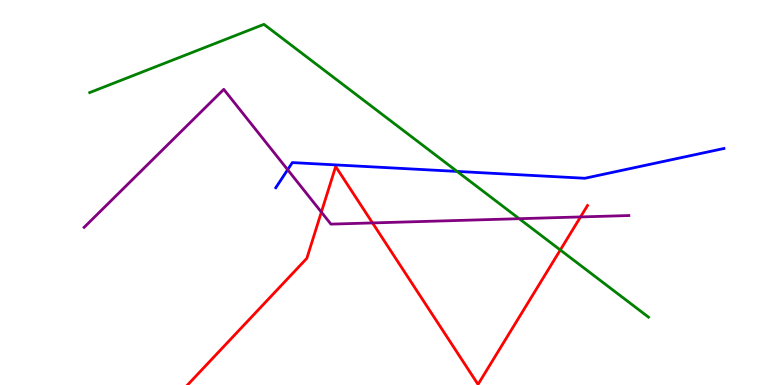[{'lines': ['blue', 'red'], 'intersections': []}, {'lines': ['green', 'red'], 'intersections': [{'x': 7.23, 'y': 3.51}]}, {'lines': ['purple', 'red'], 'intersections': [{'x': 4.15, 'y': 4.49}, {'x': 4.81, 'y': 4.21}, {'x': 7.49, 'y': 4.37}]}, {'lines': ['blue', 'green'], 'intersections': [{'x': 5.9, 'y': 5.55}]}, {'lines': ['blue', 'purple'], 'intersections': [{'x': 3.71, 'y': 5.59}]}, {'lines': ['green', 'purple'], 'intersections': [{'x': 6.7, 'y': 4.32}]}]